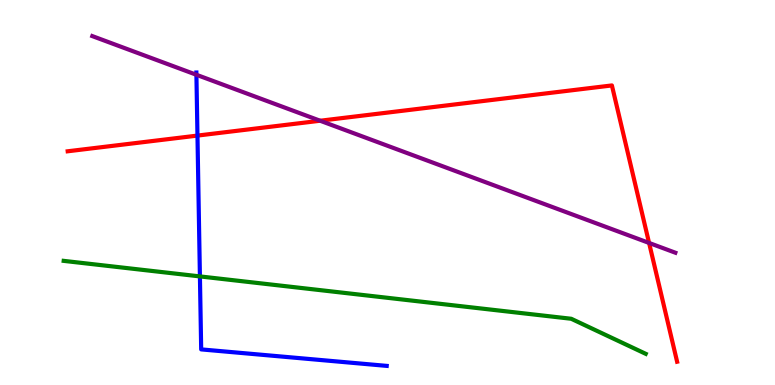[{'lines': ['blue', 'red'], 'intersections': [{'x': 2.55, 'y': 6.48}]}, {'lines': ['green', 'red'], 'intersections': []}, {'lines': ['purple', 'red'], 'intersections': [{'x': 4.13, 'y': 6.86}, {'x': 8.38, 'y': 3.69}]}, {'lines': ['blue', 'green'], 'intersections': [{'x': 2.58, 'y': 2.82}]}, {'lines': ['blue', 'purple'], 'intersections': [{'x': 2.53, 'y': 8.06}]}, {'lines': ['green', 'purple'], 'intersections': []}]